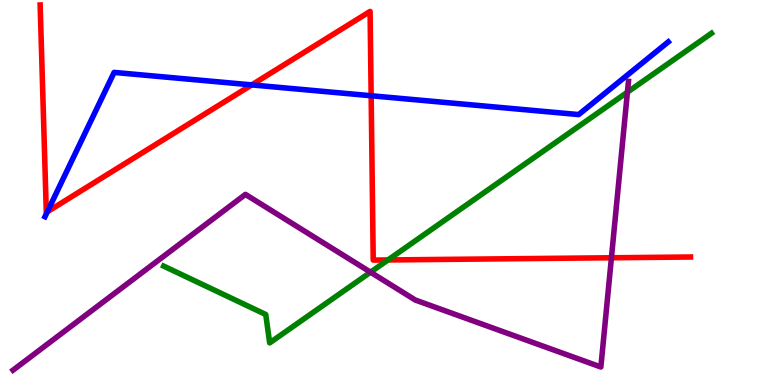[{'lines': ['blue', 'red'], 'intersections': [{'x': 0.611, 'y': 4.5}, {'x': 3.25, 'y': 7.79}, {'x': 4.79, 'y': 7.51}]}, {'lines': ['green', 'red'], 'intersections': [{'x': 5.01, 'y': 3.25}]}, {'lines': ['purple', 'red'], 'intersections': [{'x': 7.89, 'y': 3.3}]}, {'lines': ['blue', 'green'], 'intersections': []}, {'lines': ['blue', 'purple'], 'intersections': []}, {'lines': ['green', 'purple'], 'intersections': [{'x': 4.78, 'y': 2.93}, {'x': 8.1, 'y': 7.61}]}]